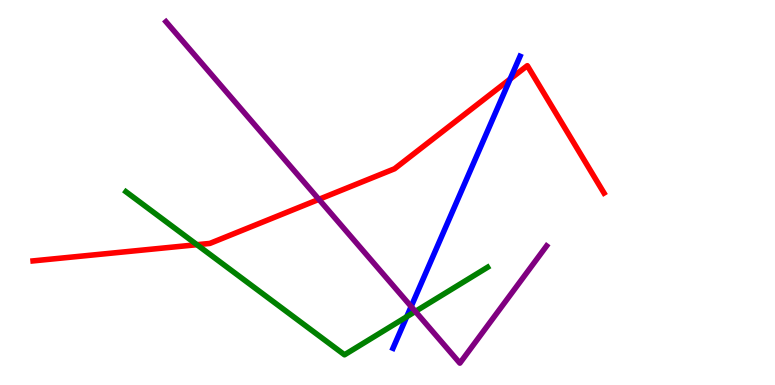[{'lines': ['blue', 'red'], 'intersections': [{'x': 6.58, 'y': 7.95}]}, {'lines': ['green', 'red'], 'intersections': [{'x': 2.54, 'y': 3.64}]}, {'lines': ['purple', 'red'], 'intersections': [{'x': 4.11, 'y': 4.82}]}, {'lines': ['blue', 'green'], 'intersections': [{'x': 5.25, 'y': 1.77}]}, {'lines': ['blue', 'purple'], 'intersections': [{'x': 5.31, 'y': 2.04}]}, {'lines': ['green', 'purple'], 'intersections': [{'x': 5.36, 'y': 1.91}]}]